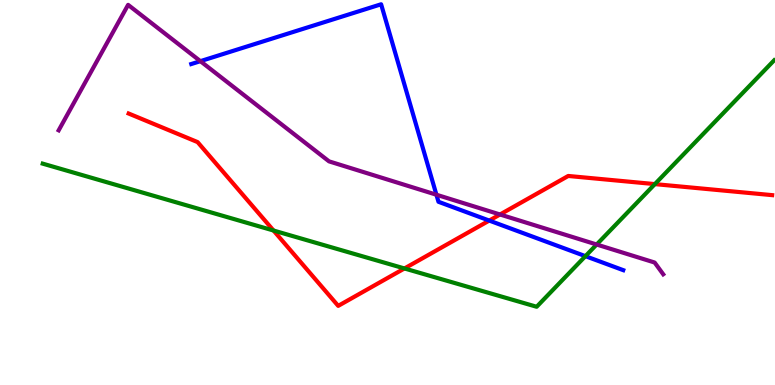[{'lines': ['blue', 'red'], 'intersections': [{'x': 6.31, 'y': 4.27}]}, {'lines': ['green', 'red'], 'intersections': [{'x': 3.53, 'y': 4.01}, {'x': 5.22, 'y': 3.03}, {'x': 8.45, 'y': 5.22}]}, {'lines': ['purple', 'red'], 'intersections': [{'x': 6.45, 'y': 4.43}]}, {'lines': ['blue', 'green'], 'intersections': [{'x': 7.55, 'y': 3.35}]}, {'lines': ['blue', 'purple'], 'intersections': [{'x': 2.59, 'y': 8.41}, {'x': 5.63, 'y': 4.94}]}, {'lines': ['green', 'purple'], 'intersections': [{'x': 7.7, 'y': 3.65}]}]